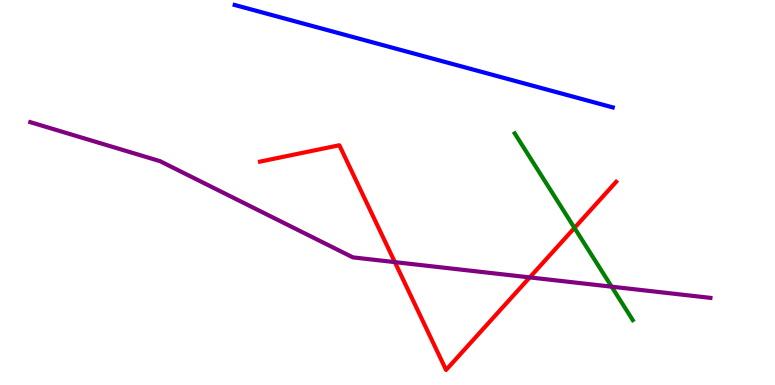[{'lines': ['blue', 'red'], 'intersections': []}, {'lines': ['green', 'red'], 'intersections': [{'x': 7.41, 'y': 4.08}]}, {'lines': ['purple', 'red'], 'intersections': [{'x': 5.09, 'y': 3.19}, {'x': 6.84, 'y': 2.79}]}, {'lines': ['blue', 'green'], 'intersections': []}, {'lines': ['blue', 'purple'], 'intersections': []}, {'lines': ['green', 'purple'], 'intersections': [{'x': 7.89, 'y': 2.55}]}]